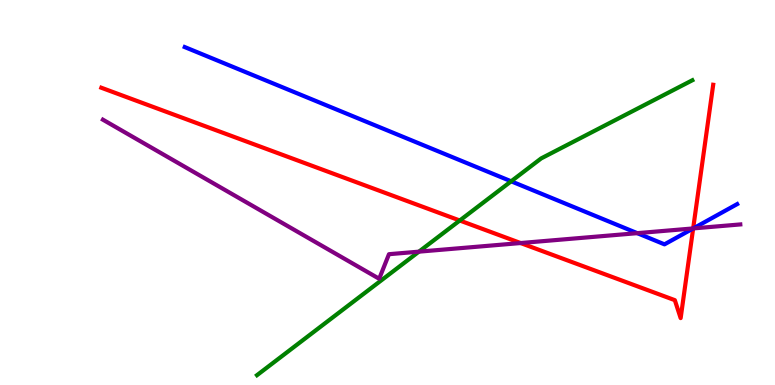[{'lines': ['blue', 'red'], 'intersections': [{'x': 8.94, 'y': 4.07}]}, {'lines': ['green', 'red'], 'intersections': [{'x': 5.93, 'y': 4.27}]}, {'lines': ['purple', 'red'], 'intersections': [{'x': 6.72, 'y': 3.69}, {'x': 8.94, 'y': 4.07}]}, {'lines': ['blue', 'green'], 'intersections': [{'x': 6.6, 'y': 5.29}]}, {'lines': ['blue', 'purple'], 'intersections': [{'x': 8.22, 'y': 3.94}, {'x': 8.95, 'y': 4.07}]}, {'lines': ['green', 'purple'], 'intersections': [{'x': 5.41, 'y': 3.46}]}]